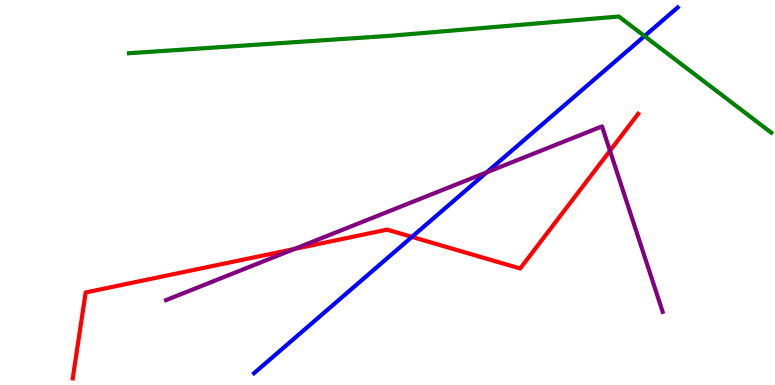[{'lines': ['blue', 'red'], 'intersections': [{'x': 5.32, 'y': 3.85}]}, {'lines': ['green', 'red'], 'intersections': []}, {'lines': ['purple', 'red'], 'intersections': [{'x': 3.8, 'y': 3.53}, {'x': 7.87, 'y': 6.08}]}, {'lines': ['blue', 'green'], 'intersections': [{'x': 8.32, 'y': 9.06}]}, {'lines': ['blue', 'purple'], 'intersections': [{'x': 6.28, 'y': 5.52}]}, {'lines': ['green', 'purple'], 'intersections': []}]